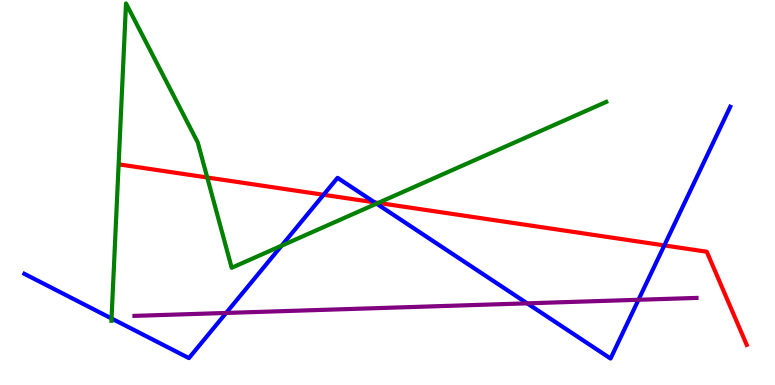[{'lines': ['blue', 'red'], 'intersections': [{'x': 4.18, 'y': 4.94}, {'x': 4.83, 'y': 4.74}, {'x': 8.57, 'y': 3.63}]}, {'lines': ['green', 'red'], 'intersections': [{'x': 2.67, 'y': 5.39}, {'x': 4.88, 'y': 4.73}]}, {'lines': ['purple', 'red'], 'intersections': []}, {'lines': ['blue', 'green'], 'intersections': [{'x': 1.44, 'y': 1.73}, {'x': 3.63, 'y': 3.62}, {'x': 4.86, 'y': 4.71}]}, {'lines': ['blue', 'purple'], 'intersections': [{'x': 2.92, 'y': 1.87}, {'x': 6.8, 'y': 2.12}, {'x': 8.24, 'y': 2.21}]}, {'lines': ['green', 'purple'], 'intersections': []}]